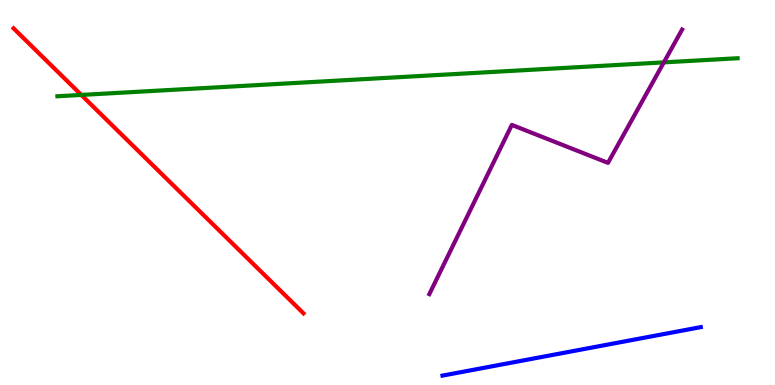[{'lines': ['blue', 'red'], 'intersections': []}, {'lines': ['green', 'red'], 'intersections': [{'x': 1.05, 'y': 7.53}]}, {'lines': ['purple', 'red'], 'intersections': []}, {'lines': ['blue', 'green'], 'intersections': []}, {'lines': ['blue', 'purple'], 'intersections': []}, {'lines': ['green', 'purple'], 'intersections': [{'x': 8.57, 'y': 8.38}]}]